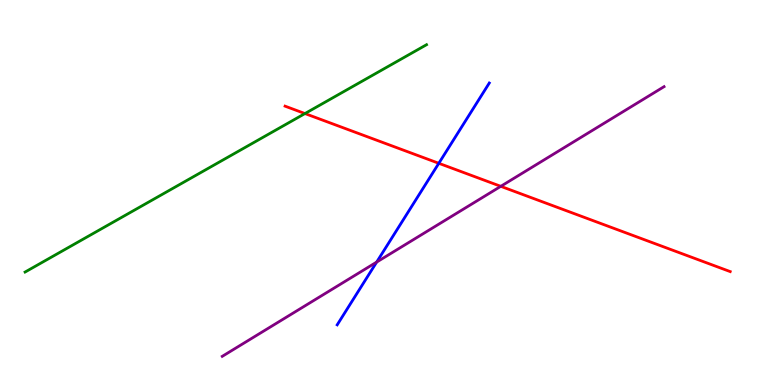[{'lines': ['blue', 'red'], 'intersections': [{'x': 5.66, 'y': 5.76}]}, {'lines': ['green', 'red'], 'intersections': [{'x': 3.93, 'y': 7.05}]}, {'lines': ['purple', 'red'], 'intersections': [{'x': 6.46, 'y': 5.16}]}, {'lines': ['blue', 'green'], 'intersections': []}, {'lines': ['blue', 'purple'], 'intersections': [{'x': 4.86, 'y': 3.19}]}, {'lines': ['green', 'purple'], 'intersections': []}]